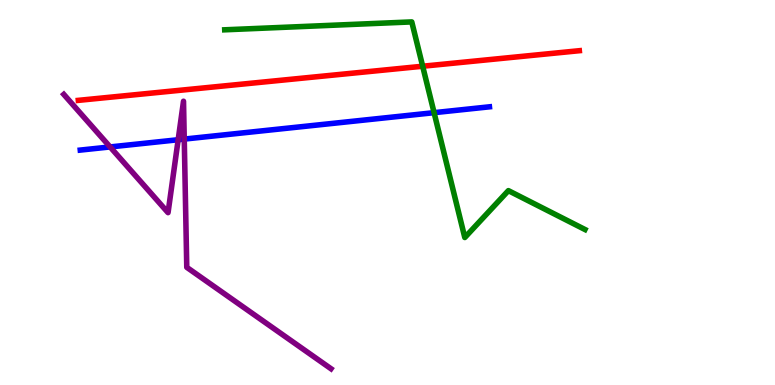[{'lines': ['blue', 'red'], 'intersections': []}, {'lines': ['green', 'red'], 'intersections': [{'x': 5.45, 'y': 8.28}]}, {'lines': ['purple', 'red'], 'intersections': []}, {'lines': ['blue', 'green'], 'intersections': [{'x': 5.6, 'y': 7.07}]}, {'lines': ['blue', 'purple'], 'intersections': [{'x': 1.42, 'y': 6.18}, {'x': 2.3, 'y': 6.37}, {'x': 2.38, 'y': 6.39}]}, {'lines': ['green', 'purple'], 'intersections': []}]